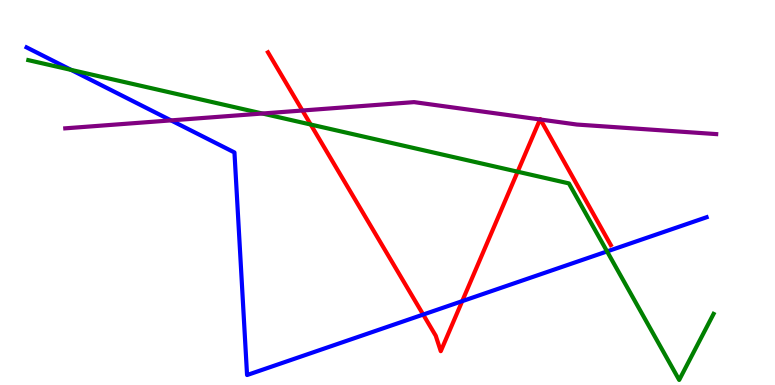[{'lines': ['blue', 'red'], 'intersections': [{'x': 5.46, 'y': 1.83}, {'x': 5.96, 'y': 2.18}]}, {'lines': ['green', 'red'], 'intersections': [{'x': 4.01, 'y': 6.77}, {'x': 6.68, 'y': 5.54}]}, {'lines': ['purple', 'red'], 'intersections': [{'x': 3.9, 'y': 7.13}, {'x': 6.97, 'y': 6.9}, {'x': 6.97, 'y': 6.9}]}, {'lines': ['blue', 'green'], 'intersections': [{'x': 0.918, 'y': 8.18}, {'x': 7.83, 'y': 3.47}]}, {'lines': ['blue', 'purple'], 'intersections': [{'x': 2.21, 'y': 6.87}]}, {'lines': ['green', 'purple'], 'intersections': [{'x': 3.39, 'y': 7.05}]}]